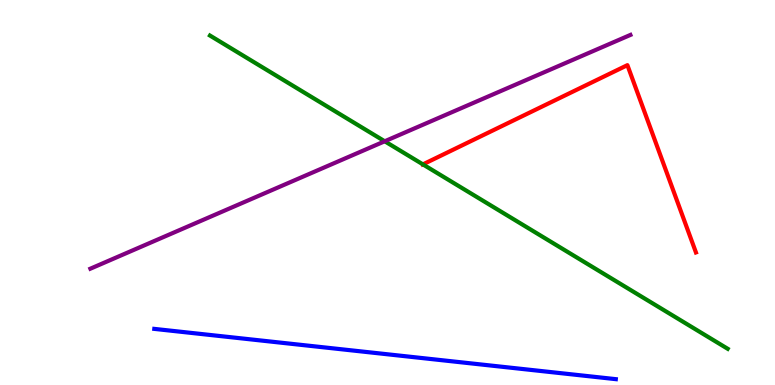[{'lines': ['blue', 'red'], 'intersections': []}, {'lines': ['green', 'red'], 'intersections': [{'x': 5.46, 'y': 5.73}]}, {'lines': ['purple', 'red'], 'intersections': []}, {'lines': ['blue', 'green'], 'intersections': []}, {'lines': ['blue', 'purple'], 'intersections': []}, {'lines': ['green', 'purple'], 'intersections': [{'x': 4.96, 'y': 6.33}]}]